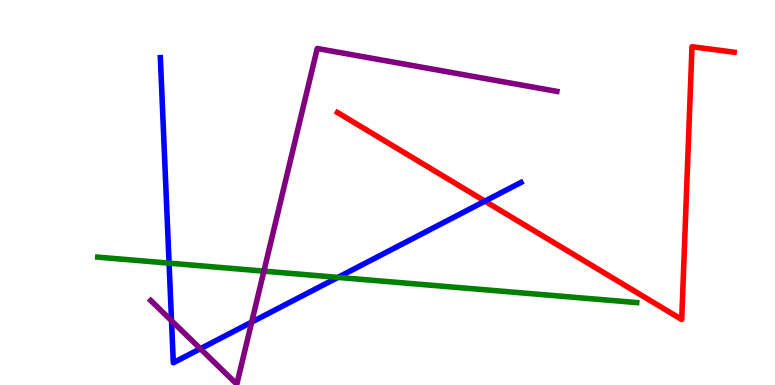[{'lines': ['blue', 'red'], 'intersections': [{'x': 6.26, 'y': 4.78}]}, {'lines': ['green', 'red'], 'intersections': []}, {'lines': ['purple', 'red'], 'intersections': []}, {'lines': ['blue', 'green'], 'intersections': [{'x': 2.18, 'y': 3.17}, {'x': 4.36, 'y': 2.8}]}, {'lines': ['blue', 'purple'], 'intersections': [{'x': 2.21, 'y': 1.67}, {'x': 2.59, 'y': 0.942}, {'x': 3.25, 'y': 1.63}]}, {'lines': ['green', 'purple'], 'intersections': [{'x': 3.41, 'y': 2.96}]}]